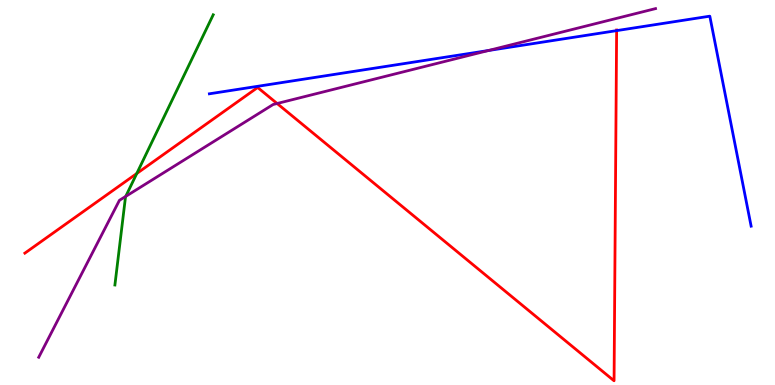[{'lines': ['blue', 'red'], 'intersections': [{'x': 7.96, 'y': 9.2}]}, {'lines': ['green', 'red'], 'intersections': [{'x': 1.76, 'y': 5.49}]}, {'lines': ['purple', 'red'], 'intersections': [{'x': 3.58, 'y': 7.31}]}, {'lines': ['blue', 'green'], 'intersections': []}, {'lines': ['blue', 'purple'], 'intersections': [{'x': 6.3, 'y': 8.69}]}, {'lines': ['green', 'purple'], 'intersections': [{'x': 1.62, 'y': 4.9}]}]